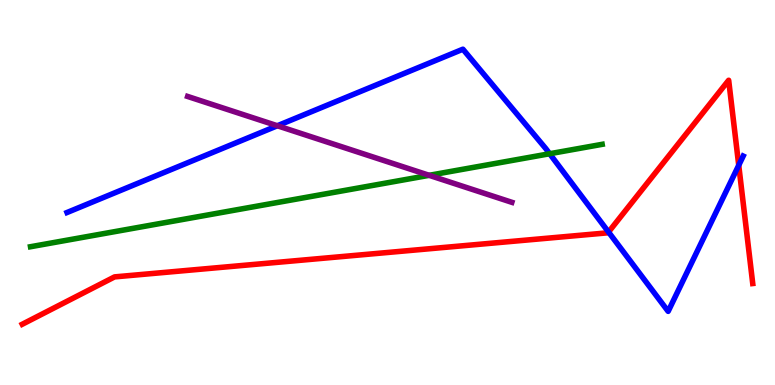[{'lines': ['blue', 'red'], 'intersections': [{'x': 7.85, 'y': 3.97}, {'x': 9.53, 'y': 5.71}]}, {'lines': ['green', 'red'], 'intersections': []}, {'lines': ['purple', 'red'], 'intersections': []}, {'lines': ['blue', 'green'], 'intersections': [{'x': 7.09, 'y': 6.01}]}, {'lines': ['blue', 'purple'], 'intersections': [{'x': 3.58, 'y': 6.73}]}, {'lines': ['green', 'purple'], 'intersections': [{'x': 5.54, 'y': 5.45}]}]